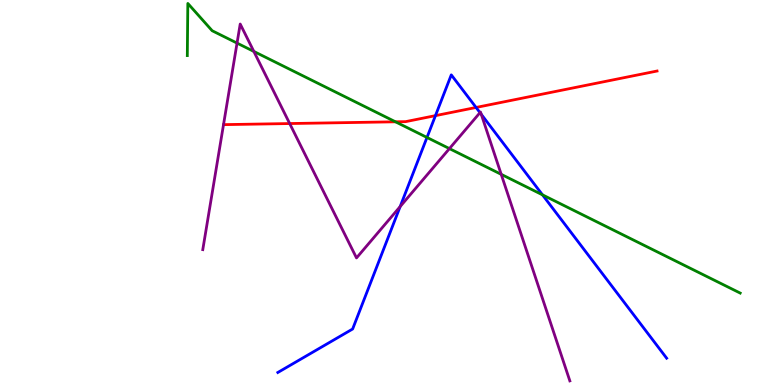[{'lines': ['blue', 'red'], 'intersections': [{'x': 5.62, 'y': 7.0}, {'x': 6.14, 'y': 7.21}]}, {'lines': ['green', 'red'], 'intersections': [{'x': 5.1, 'y': 6.84}]}, {'lines': ['purple', 'red'], 'intersections': [{'x': 3.74, 'y': 6.79}]}, {'lines': ['blue', 'green'], 'intersections': [{'x': 5.51, 'y': 6.43}, {'x': 7.0, 'y': 4.94}]}, {'lines': ['blue', 'purple'], 'intersections': [{'x': 5.16, 'y': 4.63}, {'x': 6.19, 'y': 7.07}, {'x': 6.21, 'y': 7.03}]}, {'lines': ['green', 'purple'], 'intersections': [{'x': 3.06, 'y': 8.88}, {'x': 3.28, 'y': 8.66}, {'x': 5.8, 'y': 6.14}, {'x': 6.47, 'y': 5.47}]}]